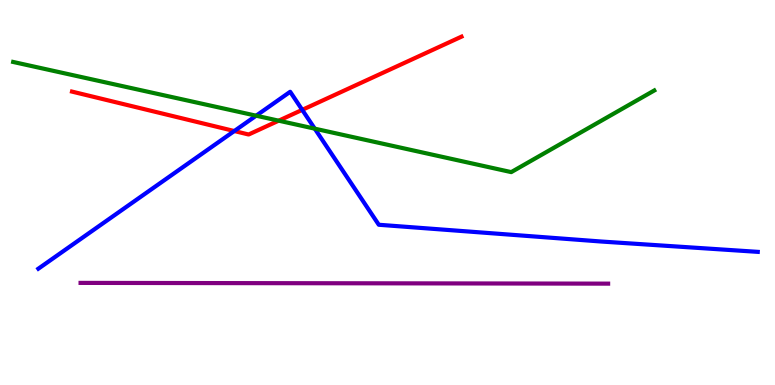[{'lines': ['blue', 'red'], 'intersections': [{'x': 3.02, 'y': 6.6}, {'x': 3.9, 'y': 7.15}]}, {'lines': ['green', 'red'], 'intersections': [{'x': 3.6, 'y': 6.87}]}, {'lines': ['purple', 'red'], 'intersections': []}, {'lines': ['blue', 'green'], 'intersections': [{'x': 3.31, 'y': 6.99}, {'x': 4.06, 'y': 6.66}]}, {'lines': ['blue', 'purple'], 'intersections': []}, {'lines': ['green', 'purple'], 'intersections': []}]